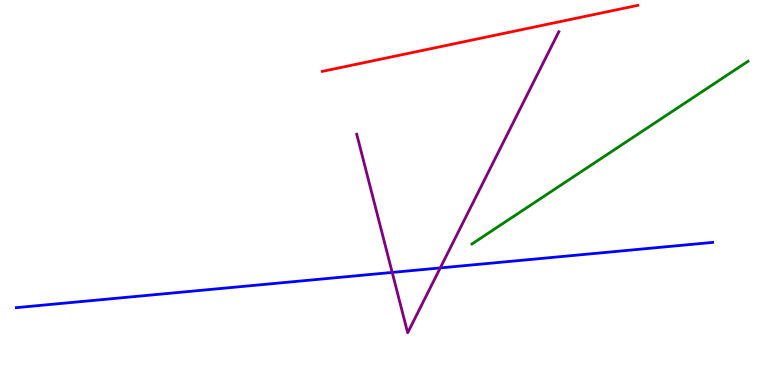[{'lines': ['blue', 'red'], 'intersections': []}, {'lines': ['green', 'red'], 'intersections': []}, {'lines': ['purple', 'red'], 'intersections': []}, {'lines': ['blue', 'green'], 'intersections': []}, {'lines': ['blue', 'purple'], 'intersections': [{'x': 5.06, 'y': 2.92}, {'x': 5.68, 'y': 3.04}]}, {'lines': ['green', 'purple'], 'intersections': []}]